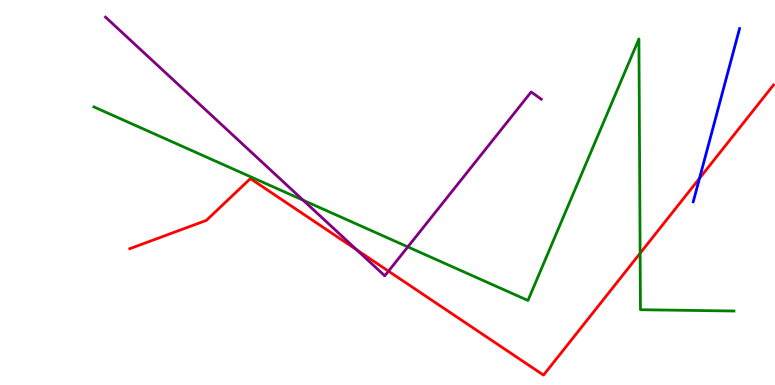[{'lines': ['blue', 'red'], 'intersections': [{'x': 9.03, 'y': 5.37}]}, {'lines': ['green', 'red'], 'intersections': [{'x': 8.26, 'y': 3.42}]}, {'lines': ['purple', 'red'], 'intersections': [{'x': 4.6, 'y': 3.51}, {'x': 5.01, 'y': 2.96}]}, {'lines': ['blue', 'green'], 'intersections': []}, {'lines': ['blue', 'purple'], 'intersections': []}, {'lines': ['green', 'purple'], 'intersections': [{'x': 3.91, 'y': 4.8}, {'x': 5.26, 'y': 3.59}]}]